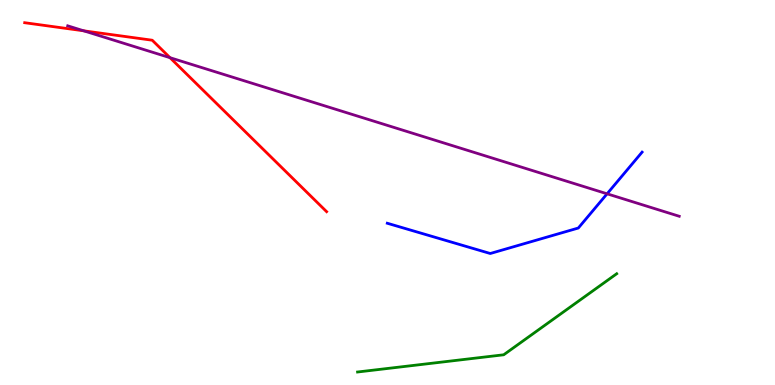[{'lines': ['blue', 'red'], 'intersections': []}, {'lines': ['green', 'red'], 'intersections': []}, {'lines': ['purple', 'red'], 'intersections': [{'x': 1.08, 'y': 9.2}, {'x': 2.19, 'y': 8.5}]}, {'lines': ['blue', 'green'], 'intersections': []}, {'lines': ['blue', 'purple'], 'intersections': [{'x': 7.83, 'y': 4.97}]}, {'lines': ['green', 'purple'], 'intersections': []}]